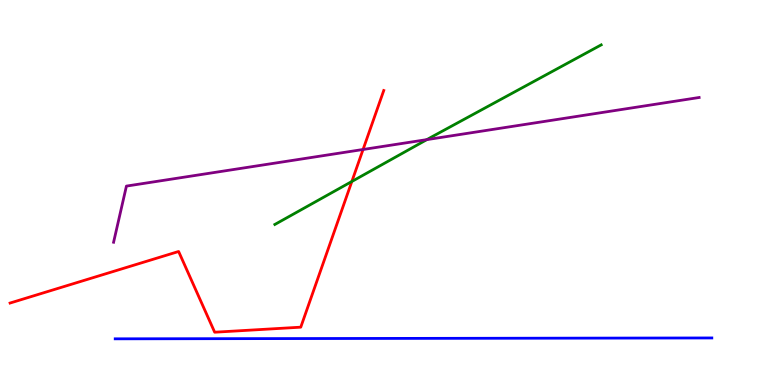[{'lines': ['blue', 'red'], 'intersections': []}, {'lines': ['green', 'red'], 'intersections': [{'x': 4.54, 'y': 5.29}]}, {'lines': ['purple', 'red'], 'intersections': [{'x': 4.68, 'y': 6.12}]}, {'lines': ['blue', 'green'], 'intersections': []}, {'lines': ['blue', 'purple'], 'intersections': []}, {'lines': ['green', 'purple'], 'intersections': [{'x': 5.51, 'y': 6.37}]}]